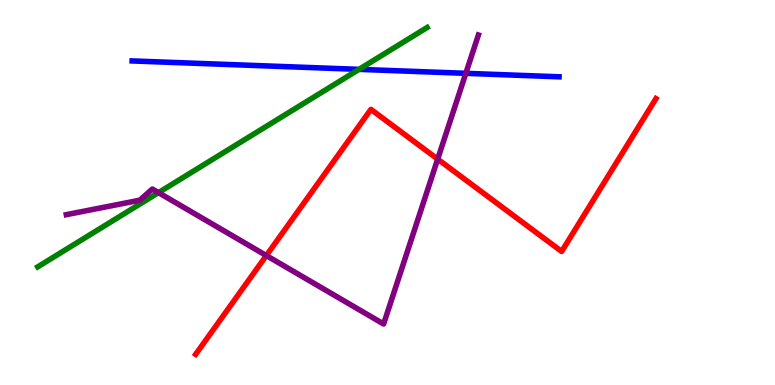[{'lines': ['blue', 'red'], 'intersections': []}, {'lines': ['green', 'red'], 'intersections': []}, {'lines': ['purple', 'red'], 'intersections': [{'x': 3.44, 'y': 3.36}, {'x': 5.65, 'y': 5.87}]}, {'lines': ['blue', 'green'], 'intersections': [{'x': 4.63, 'y': 8.2}]}, {'lines': ['blue', 'purple'], 'intersections': [{'x': 6.01, 'y': 8.1}]}, {'lines': ['green', 'purple'], 'intersections': [{'x': 2.05, 'y': 5.0}]}]